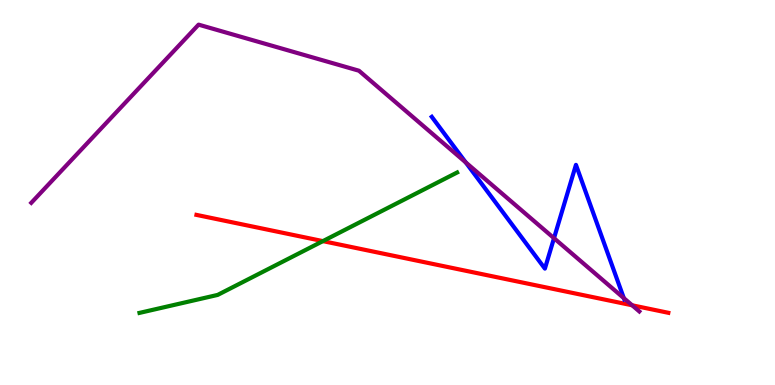[{'lines': ['blue', 'red'], 'intersections': []}, {'lines': ['green', 'red'], 'intersections': [{'x': 4.17, 'y': 3.74}]}, {'lines': ['purple', 'red'], 'intersections': [{'x': 8.16, 'y': 2.07}]}, {'lines': ['blue', 'green'], 'intersections': []}, {'lines': ['blue', 'purple'], 'intersections': [{'x': 6.01, 'y': 5.78}, {'x': 7.15, 'y': 3.81}, {'x': 8.05, 'y': 2.26}]}, {'lines': ['green', 'purple'], 'intersections': []}]